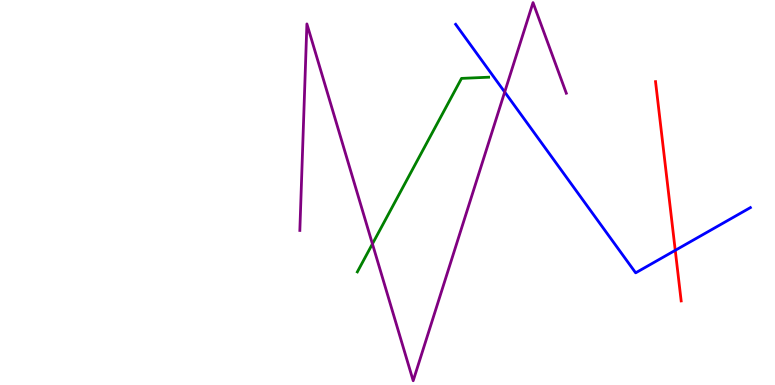[{'lines': ['blue', 'red'], 'intersections': [{'x': 8.71, 'y': 3.5}]}, {'lines': ['green', 'red'], 'intersections': []}, {'lines': ['purple', 'red'], 'intersections': []}, {'lines': ['blue', 'green'], 'intersections': []}, {'lines': ['blue', 'purple'], 'intersections': [{'x': 6.51, 'y': 7.61}]}, {'lines': ['green', 'purple'], 'intersections': [{'x': 4.81, 'y': 3.67}]}]